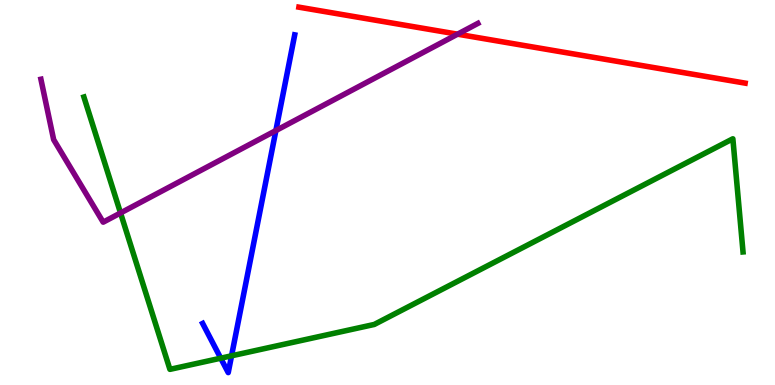[{'lines': ['blue', 'red'], 'intersections': []}, {'lines': ['green', 'red'], 'intersections': []}, {'lines': ['purple', 'red'], 'intersections': [{'x': 5.9, 'y': 9.11}]}, {'lines': ['blue', 'green'], 'intersections': [{'x': 2.85, 'y': 0.696}, {'x': 2.99, 'y': 0.758}]}, {'lines': ['blue', 'purple'], 'intersections': [{'x': 3.56, 'y': 6.61}]}, {'lines': ['green', 'purple'], 'intersections': [{'x': 1.56, 'y': 4.47}]}]